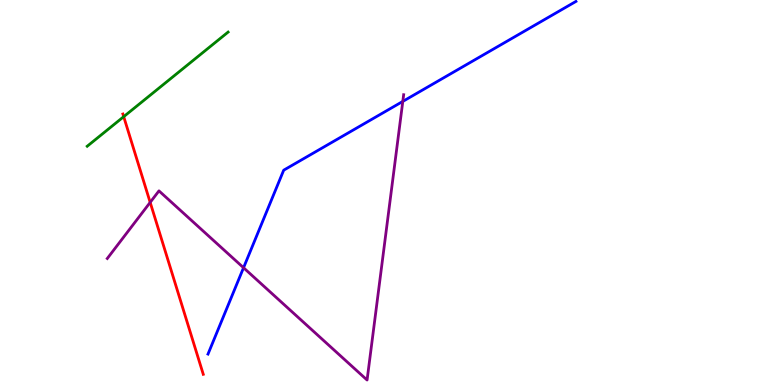[{'lines': ['blue', 'red'], 'intersections': []}, {'lines': ['green', 'red'], 'intersections': [{'x': 1.6, 'y': 6.97}]}, {'lines': ['purple', 'red'], 'intersections': [{'x': 1.94, 'y': 4.74}]}, {'lines': ['blue', 'green'], 'intersections': []}, {'lines': ['blue', 'purple'], 'intersections': [{'x': 3.14, 'y': 3.05}, {'x': 5.2, 'y': 7.37}]}, {'lines': ['green', 'purple'], 'intersections': []}]